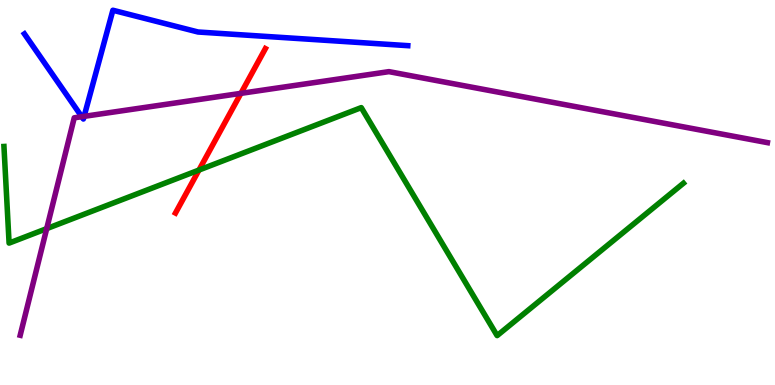[{'lines': ['blue', 'red'], 'intersections': []}, {'lines': ['green', 'red'], 'intersections': [{'x': 2.57, 'y': 5.58}]}, {'lines': ['purple', 'red'], 'intersections': [{'x': 3.11, 'y': 7.58}]}, {'lines': ['blue', 'green'], 'intersections': []}, {'lines': ['blue', 'purple'], 'intersections': [{'x': 1.06, 'y': 6.97}, {'x': 1.09, 'y': 6.98}]}, {'lines': ['green', 'purple'], 'intersections': [{'x': 0.603, 'y': 4.06}]}]